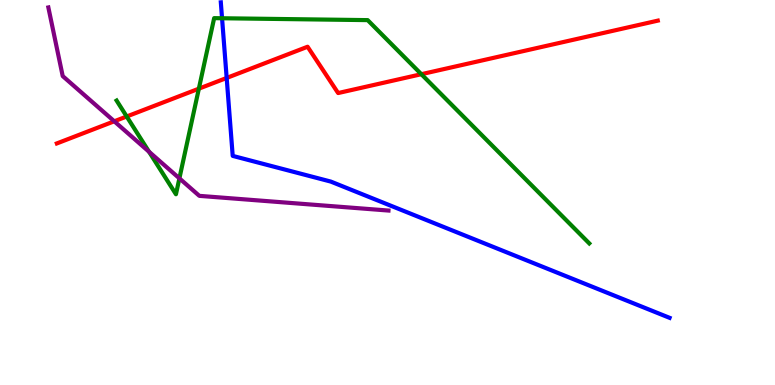[{'lines': ['blue', 'red'], 'intersections': [{'x': 2.92, 'y': 7.98}]}, {'lines': ['green', 'red'], 'intersections': [{'x': 1.63, 'y': 6.97}, {'x': 2.57, 'y': 7.7}, {'x': 5.44, 'y': 8.07}]}, {'lines': ['purple', 'red'], 'intersections': [{'x': 1.47, 'y': 6.85}]}, {'lines': ['blue', 'green'], 'intersections': [{'x': 2.87, 'y': 9.53}]}, {'lines': ['blue', 'purple'], 'intersections': []}, {'lines': ['green', 'purple'], 'intersections': [{'x': 1.92, 'y': 6.06}, {'x': 2.31, 'y': 5.37}]}]